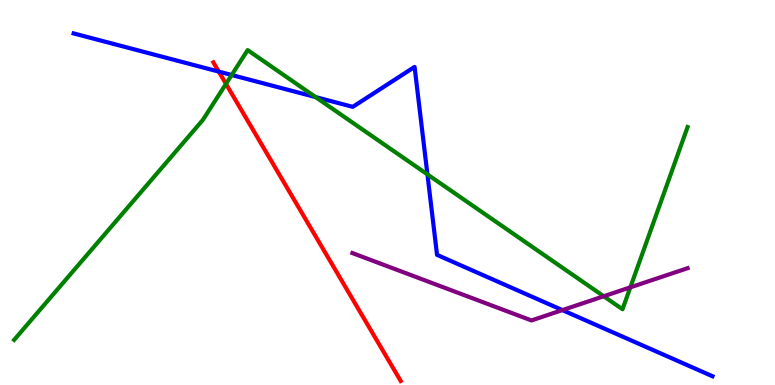[{'lines': ['blue', 'red'], 'intersections': [{'x': 2.82, 'y': 8.14}]}, {'lines': ['green', 'red'], 'intersections': [{'x': 2.92, 'y': 7.82}]}, {'lines': ['purple', 'red'], 'intersections': []}, {'lines': ['blue', 'green'], 'intersections': [{'x': 2.99, 'y': 8.05}, {'x': 4.07, 'y': 7.48}, {'x': 5.52, 'y': 5.47}]}, {'lines': ['blue', 'purple'], 'intersections': [{'x': 7.26, 'y': 1.95}]}, {'lines': ['green', 'purple'], 'intersections': [{'x': 7.79, 'y': 2.3}, {'x': 8.13, 'y': 2.54}]}]